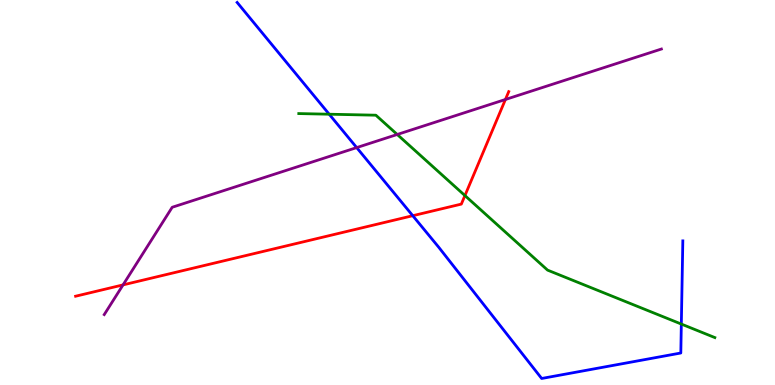[{'lines': ['blue', 'red'], 'intersections': [{'x': 5.33, 'y': 4.4}]}, {'lines': ['green', 'red'], 'intersections': [{'x': 6.0, 'y': 4.92}]}, {'lines': ['purple', 'red'], 'intersections': [{'x': 1.59, 'y': 2.6}, {'x': 6.52, 'y': 7.42}]}, {'lines': ['blue', 'green'], 'intersections': [{'x': 4.25, 'y': 7.03}, {'x': 8.79, 'y': 1.58}]}, {'lines': ['blue', 'purple'], 'intersections': [{'x': 4.6, 'y': 6.17}]}, {'lines': ['green', 'purple'], 'intersections': [{'x': 5.13, 'y': 6.51}]}]